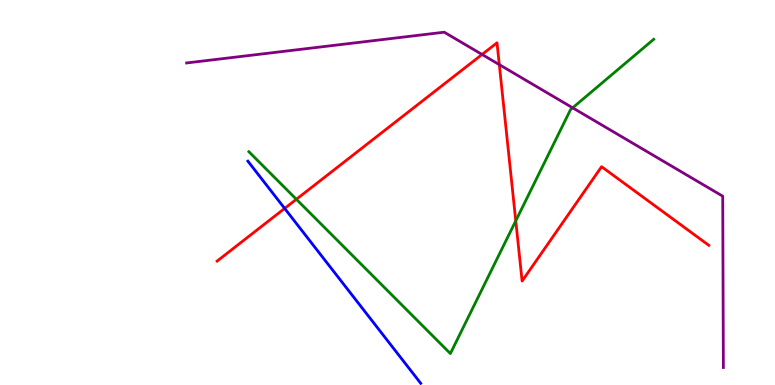[{'lines': ['blue', 'red'], 'intersections': [{'x': 3.67, 'y': 4.59}]}, {'lines': ['green', 'red'], 'intersections': [{'x': 3.82, 'y': 4.82}, {'x': 6.65, 'y': 4.26}]}, {'lines': ['purple', 'red'], 'intersections': [{'x': 6.22, 'y': 8.59}, {'x': 6.44, 'y': 8.32}]}, {'lines': ['blue', 'green'], 'intersections': []}, {'lines': ['blue', 'purple'], 'intersections': []}, {'lines': ['green', 'purple'], 'intersections': [{'x': 7.39, 'y': 7.2}]}]